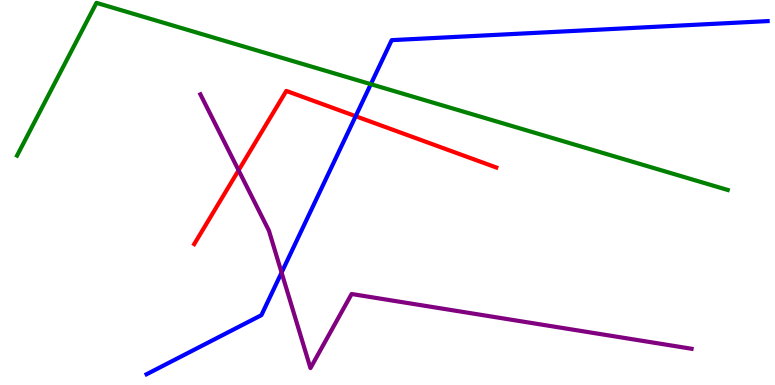[{'lines': ['blue', 'red'], 'intersections': [{'x': 4.59, 'y': 6.98}]}, {'lines': ['green', 'red'], 'intersections': []}, {'lines': ['purple', 'red'], 'intersections': [{'x': 3.08, 'y': 5.58}]}, {'lines': ['blue', 'green'], 'intersections': [{'x': 4.78, 'y': 7.81}]}, {'lines': ['blue', 'purple'], 'intersections': [{'x': 3.63, 'y': 2.92}]}, {'lines': ['green', 'purple'], 'intersections': []}]